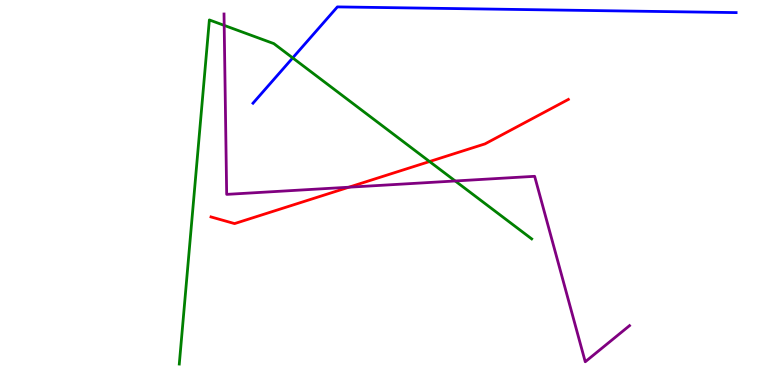[{'lines': ['blue', 'red'], 'intersections': []}, {'lines': ['green', 'red'], 'intersections': [{'x': 5.54, 'y': 5.8}]}, {'lines': ['purple', 'red'], 'intersections': [{'x': 4.5, 'y': 5.14}]}, {'lines': ['blue', 'green'], 'intersections': [{'x': 3.78, 'y': 8.5}]}, {'lines': ['blue', 'purple'], 'intersections': []}, {'lines': ['green', 'purple'], 'intersections': [{'x': 2.89, 'y': 9.34}, {'x': 5.87, 'y': 5.3}]}]